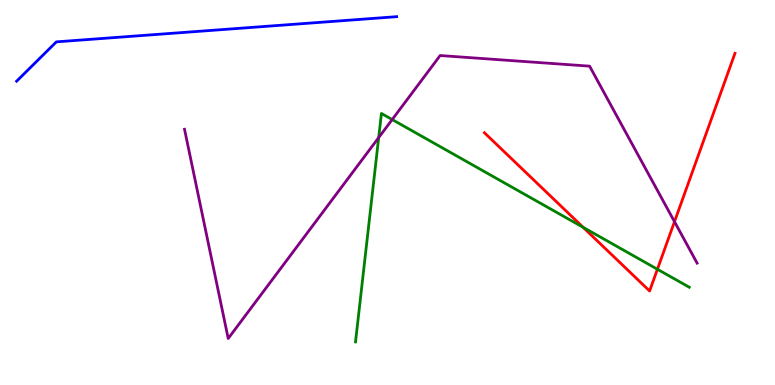[{'lines': ['blue', 'red'], 'intersections': []}, {'lines': ['green', 'red'], 'intersections': [{'x': 7.52, 'y': 4.09}, {'x': 8.48, 'y': 3.01}]}, {'lines': ['purple', 'red'], 'intersections': [{'x': 8.7, 'y': 4.24}]}, {'lines': ['blue', 'green'], 'intersections': []}, {'lines': ['blue', 'purple'], 'intersections': []}, {'lines': ['green', 'purple'], 'intersections': [{'x': 4.89, 'y': 6.43}, {'x': 5.06, 'y': 6.89}]}]